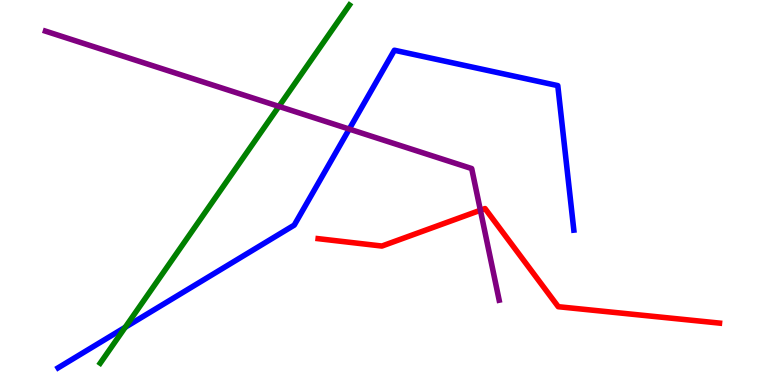[{'lines': ['blue', 'red'], 'intersections': []}, {'lines': ['green', 'red'], 'intersections': []}, {'lines': ['purple', 'red'], 'intersections': [{'x': 6.2, 'y': 4.54}]}, {'lines': ['blue', 'green'], 'intersections': [{'x': 1.62, 'y': 1.5}]}, {'lines': ['blue', 'purple'], 'intersections': [{'x': 4.51, 'y': 6.65}]}, {'lines': ['green', 'purple'], 'intersections': [{'x': 3.6, 'y': 7.24}]}]